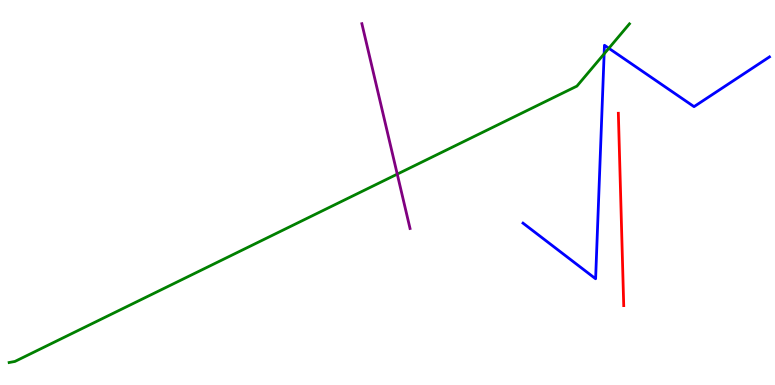[{'lines': ['blue', 'red'], 'intersections': []}, {'lines': ['green', 'red'], 'intersections': []}, {'lines': ['purple', 'red'], 'intersections': []}, {'lines': ['blue', 'green'], 'intersections': [{'x': 7.8, 'y': 8.6}, {'x': 7.86, 'y': 8.75}]}, {'lines': ['blue', 'purple'], 'intersections': []}, {'lines': ['green', 'purple'], 'intersections': [{'x': 5.13, 'y': 5.48}]}]